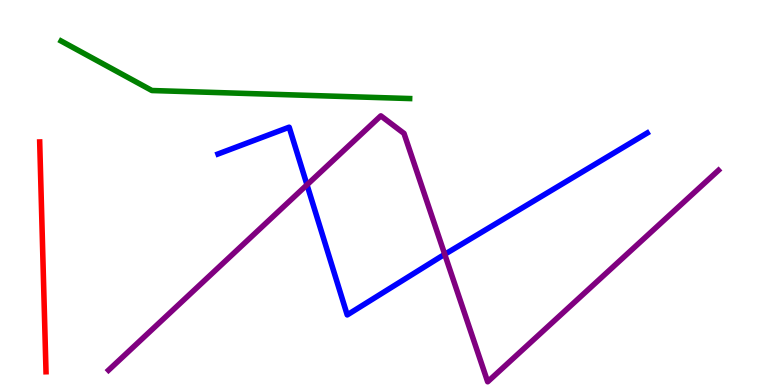[{'lines': ['blue', 'red'], 'intersections': []}, {'lines': ['green', 'red'], 'intersections': []}, {'lines': ['purple', 'red'], 'intersections': []}, {'lines': ['blue', 'green'], 'intersections': []}, {'lines': ['blue', 'purple'], 'intersections': [{'x': 3.96, 'y': 5.2}, {'x': 5.74, 'y': 3.39}]}, {'lines': ['green', 'purple'], 'intersections': []}]